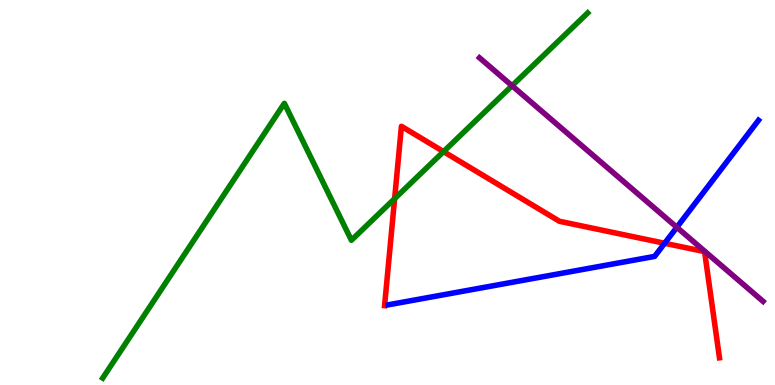[{'lines': ['blue', 'red'], 'intersections': [{'x': 8.58, 'y': 3.68}]}, {'lines': ['green', 'red'], 'intersections': [{'x': 5.09, 'y': 4.84}, {'x': 5.72, 'y': 6.06}]}, {'lines': ['purple', 'red'], 'intersections': []}, {'lines': ['blue', 'green'], 'intersections': []}, {'lines': ['blue', 'purple'], 'intersections': [{'x': 8.73, 'y': 4.1}]}, {'lines': ['green', 'purple'], 'intersections': [{'x': 6.61, 'y': 7.77}]}]